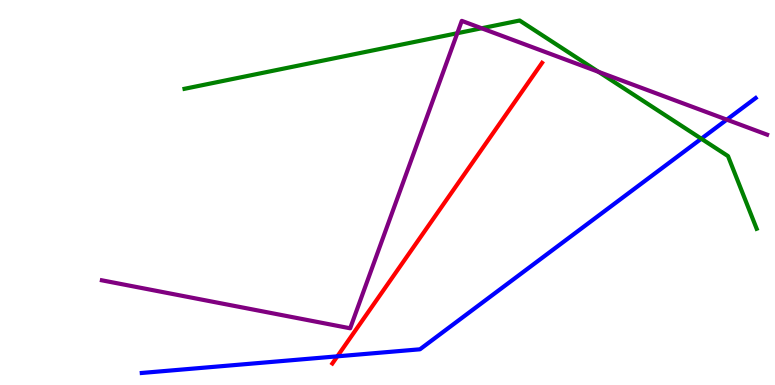[{'lines': ['blue', 'red'], 'intersections': [{'x': 4.35, 'y': 0.745}]}, {'lines': ['green', 'red'], 'intersections': []}, {'lines': ['purple', 'red'], 'intersections': []}, {'lines': ['blue', 'green'], 'intersections': [{'x': 9.05, 'y': 6.4}]}, {'lines': ['blue', 'purple'], 'intersections': [{'x': 9.38, 'y': 6.89}]}, {'lines': ['green', 'purple'], 'intersections': [{'x': 5.9, 'y': 9.14}, {'x': 6.21, 'y': 9.27}, {'x': 7.72, 'y': 8.13}]}]